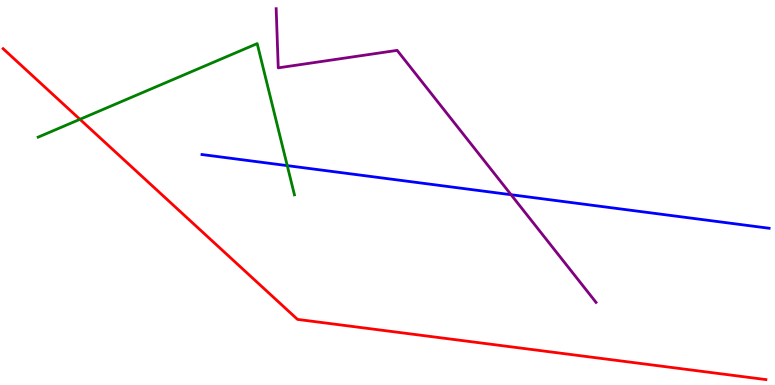[{'lines': ['blue', 'red'], 'intersections': []}, {'lines': ['green', 'red'], 'intersections': [{'x': 1.03, 'y': 6.9}]}, {'lines': ['purple', 'red'], 'intersections': []}, {'lines': ['blue', 'green'], 'intersections': [{'x': 3.71, 'y': 5.7}]}, {'lines': ['blue', 'purple'], 'intersections': [{'x': 6.59, 'y': 4.94}]}, {'lines': ['green', 'purple'], 'intersections': []}]